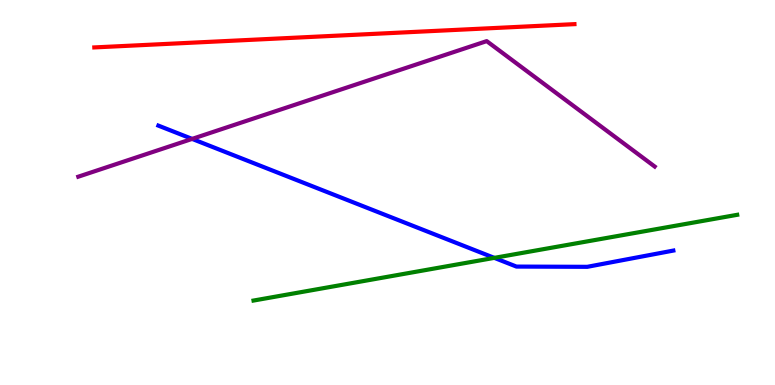[{'lines': ['blue', 'red'], 'intersections': []}, {'lines': ['green', 'red'], 'intersections': []}, {'lines': ['purple', 'red'], 'intersections': []}, {'lines': ['blue', 'green'], 'intersections': [{'x': 6.38, 'y': 3.3}]}, {'lines': ['blue', 'purple'], 'intersections': [{'x': 2.48, 'y': 6.39}]}, {'lines': ['green', 'purple'], 'intersections': []}]